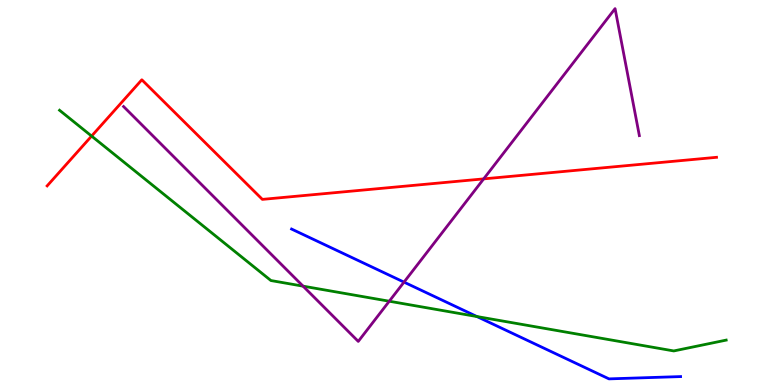[{'lines': ['blue', 'red'], 'intersections': []}, {'lines': ['green', 'red'], 'intersections': [{'x': 1.18, 'y': 6.47}]}, {'lines': ['purple', 'red'], 'intersections': [{'x': 6.24, 'y': 5.35}]}, {'lines': ['blue', 'green'], 'intersections': [{'x': 6.15, 'y': 1.78}]}, {'lines': ['blue', 'purple'], 'intersections': [{'x': 5.21, 'y': 2.67}]}, {'lines': ['green', 'purple'], 'intersections': [{'x': 3.91, 'y': 2.57}, {'x': 5.02, 'y': 2.18}]}]